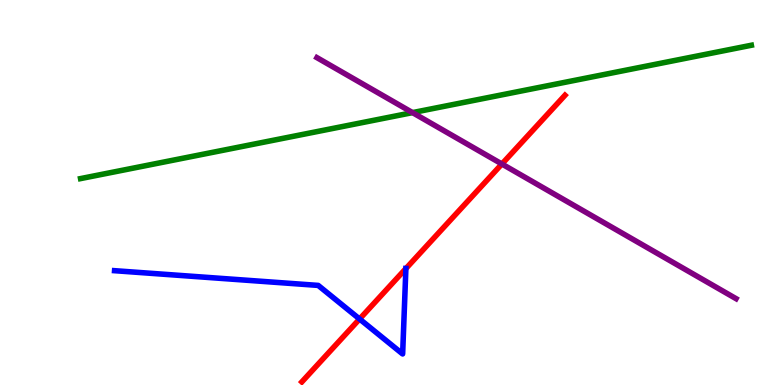[{'lines': ['blue', 'red'], 'intersections': [{'x': 4.64, 'y': 1.71}, {'x': 5.24, 'y': 3.02}]}, {'lines': ['green', 'red'], 'intersections': []}, {'lines': ['purple', 'red'], 'intersections': [{'x': 6.48, 'y': 5.74}]}, {'lines': ['blue', 'green'], 'intersections': []}, {'lines': ['blue', 'purple'], 'intersections': []}, {'lines': ['green', 'purple'], 'intersections': [{'x': 5.32, 'y': 7.08}]}]